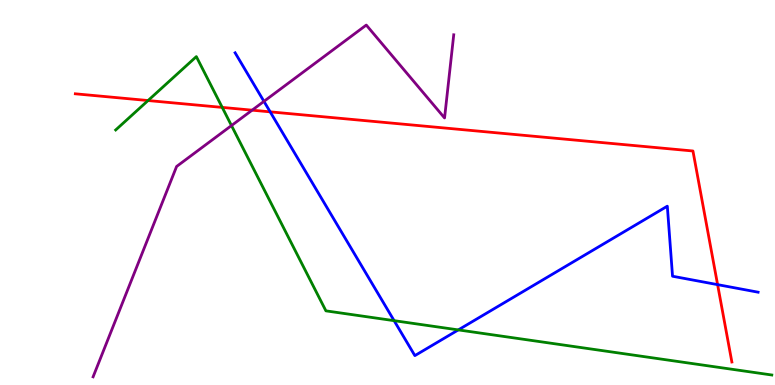[{'lines': ['blue', 'red'], 'intersections': [{'x': 3.49, 'y': 7.09}, {'x': 9.26, 'y': 2.61}]}, {'lines': ['green', 'red'], 'intersections': [{'x': 1.91, 'y': 7.39}, {'x': 2.87, 'y': 7.21}]}, {'lines': ['purple', 'red'], 'intersections': [{'x': 3.25, 'y': 7.14}]}, {'lines': ['blue', 'green'], 'intersections': [{'x': 5.09, 'y': 1.67}, {'x': 5.91, 'y': 1.43}]}, {'lines': ['blue', 'purple'], 'intersections': [{'x': 3.41, 'y': 7.37}]}, {'lines': ['green', 'purple'], 'intersections': [{'x': 2.99, 'y': 6.74}]}]